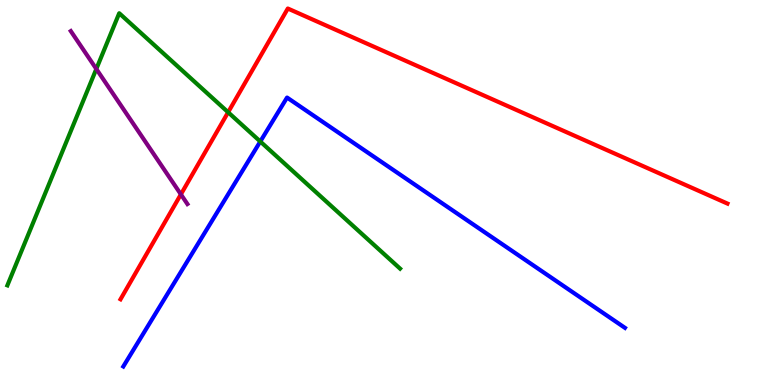[{'lines': ['blue', 'red'], 'intersections': []}, {'lines': ['green', 'red'], 'intersections': [{'x': 2.94, 'y': 7.08}]}, {'lines': ['purple', 'red'], 'intersections': [{'x': 2.33, 'y': 4.95}]}, {'lines': ['blue', 'green'], 'intersections': [{'x': 3.36, 'y': 6.32}]}, {'lines': ['blue', 'purple'], 'intersections': []}, {'lines': ['green', 'purple'], 'intersections': [{'x': 1.24, 'y': 8.21}]}]